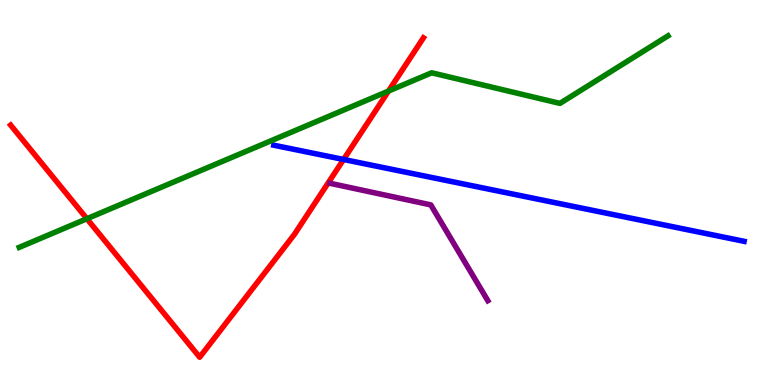[{'lines': ['blue', 'red'], 'intersections': [{'x': 4.43, 'y': 5.86}]}, {'lines': ['green', 'red'], 'intersections': [{'x': 1.12, 'y': 4.32}, {'x': 5.01, 'y': 7.63}]}, {'lines': ['purple', 'red'], 'intersections': []}, {'lines': ['blue', 'green'], 'intersections': []}, {'lines': ['blue', 'purple'], 'intersections': []}, {'lines': ['green', 'purple'], 'intersections': []}]